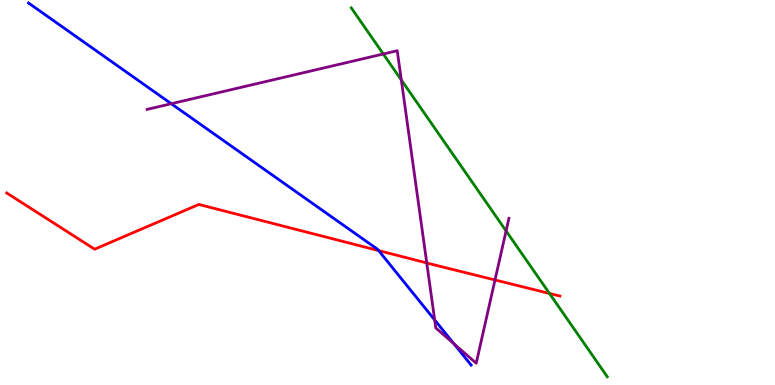[{'lines': ['blue', 'red'], 'intersections': [{'x': 4.89, 'y': 3.49}]}, {'lines': ['green', 'red'], 'intersections': [{'x': 7.09, 'y': 2.38}]}, {'lines': ['purple', 'red'], 'intersections': [{'x': 5.51, 'y': 3.17}, {'x': 6.39, 'y': 2.73}]}, {'lines': ['blue', 'green'], 'intersections': []}, {'lines': ['blue', 'purple'], 'intersections': [{'x': 2.21, 'y': 7.31}, {'x': 5.61, 'y': 1.69}, {'x': 5.86, 'y': 1.07}]}, {'lines': ['green', 'purple'], 'intersections': [{'x': 4.95, 'y': 8.6}, {'x': 5.18, 'y': 7.92}, {'x': 6.53, 'y': 4.0}]}]